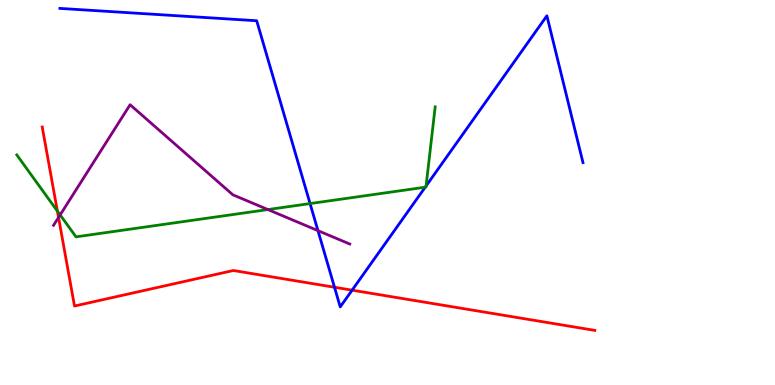[{'lines': ['blue', 'red'], 'intersections': [{'x': 4.32, 'y': 2.54}, {'x': 4.54, 'y': 2.46}]}, {'lines': ['green', 'red'], 'intersections': [{'x': 0.741, 'y': 4.52}]}, {'lines': ['purple', 'red'], 'intersections': [{'x': 0.755, 'y': 4.35}]}, {'lines': ['blue', 'green'], 'intersections': [{'x': 4.0, 'y': 4.71}, {'x': 5.49, 'y': 5.14}, {'x': 5.5, 'y': 5.17}]}, {'lines': ['blue', 'purple'], 'intersections': [{'x': 4.1, 'y': 4.01}]}, {'lines': ['green', 'purple'], 'intersections': [{'x': 0.776, 'y': 4.42}, {'x': 3.46, 'y': 4.56}]}]